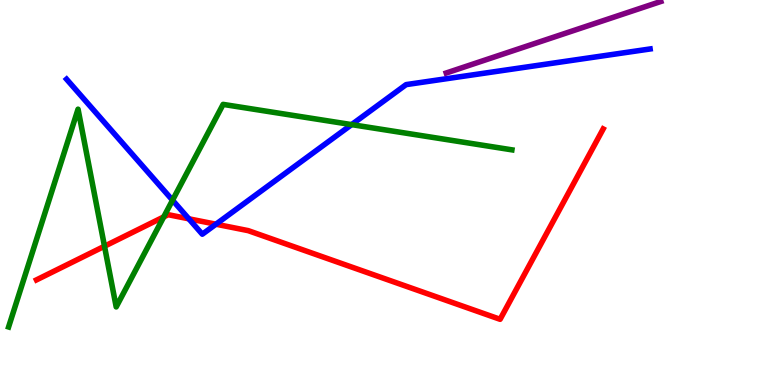[{'lines': ['blue', 'red'], 'intersections': [{'x': 2.44, 'y': 4.32}, {'x': 2.79, 'y': 4.18}]}, {'lines': ['green', 'red'], 'intersections': [{'x': 1.35, 'y': 3.6}, {'x': 2.11, 'y': 4.37}]}, {'lines': ['purple', 'red'], 'intersections': []}, {'lines': ['blue', 'green'], 'intersections': [{'x': 2.23, 'y': 4.8}, {'x': 4.54, 'y': 6.76}]}, {'lines': ['blue', 'purple'], 'intersections': []}, {'lines': ['green', 'purple'], 'intersections': []}]